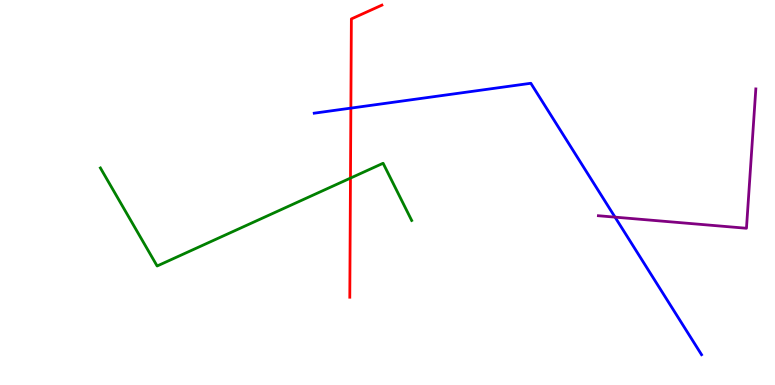[{'lines': ['blue', 'red'], 'intersections': [{'x': 4.53, 'y': 7.19}]}, {'lines': ['green', 'red'], 'intersections': [{'x': 4.52, 'y': 5.37}]}, {'lines': ['purple', 'red'], 'intersections': []}, {'lines': ['blue', 'green'], 'intersections': []}, {'lines': ['blue', 'purple'], 'intersections': [{'x': 7.94, 'y': 4.36}]}, {'lines': ['green', 'purple'], 'intersections': []}]